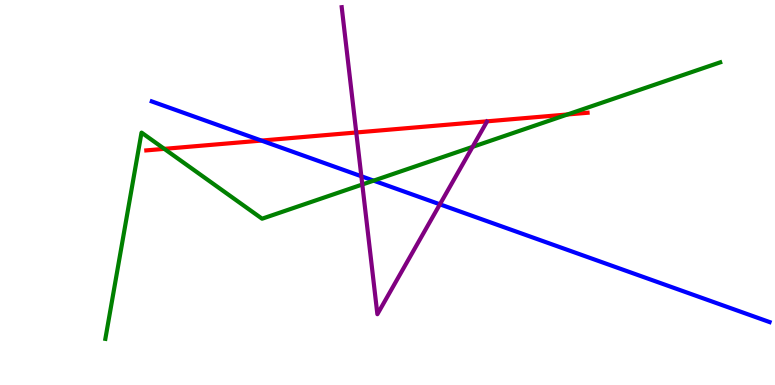[{'lines': ['blue', 'red'], 'intersections': [{'x': 3.37, 'y': 6.35}]}, {'lines': ['green', 'red'], 'intersections': [{'x': 2.12, 'y': 6.13}, {'x': 7.32, 'y': 7.03}]}, {'lines': ['purple', 'red'], 'intersections': [{'x': 4.6, 'y': 6.56}]}, {'lines': ['blue', 'green'], 'intersections': [{'x': 4.82, 'y': 5.31}]}, {'lines': ['blue', 'purple'], 'intersections': [{'x': 4.66, 'y': 5.42}, {'x': 5.68, 'y': 4.69}]}, {'lines': ['green', 'purple'], 'intersections': [{'x': 4.67, 'y': 5.21}, {'x': 6.1, 'y': 6.19}]}]